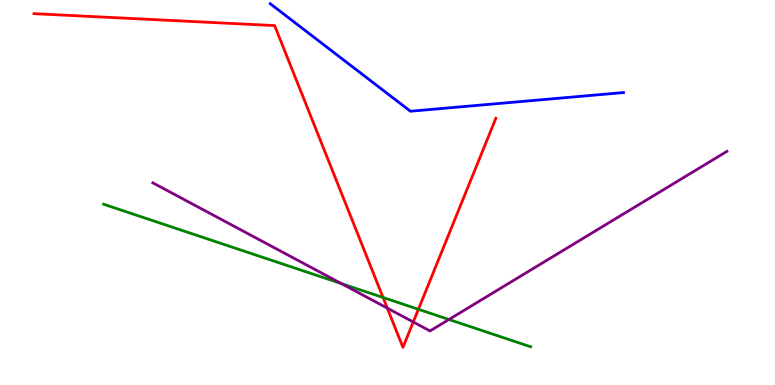[{'lines': ['blue', 'red'], 'intersections': []}, {'lines': ['green', 'red'], 'intersections': [{'x': 4.94, 'y': 2.27}, {'x': 5.4, 'y': 1.97}]}, {'lines': ['purple', 'red'], 'intersections': [{'x': 5.0, 'y': 2.0}, {'x': 5.33, 'y': 1.64}]}, {'lines': ['blue', 'green'], 'intersections': []}, {'lines': ['blue', 'purple'], 'intersections': []}, {'lines': ['green', 'purple'], 'intersections': [{'x': 4.41, 'y': 2.63}, {'x': 5.79, 'y': 1.7}]}]